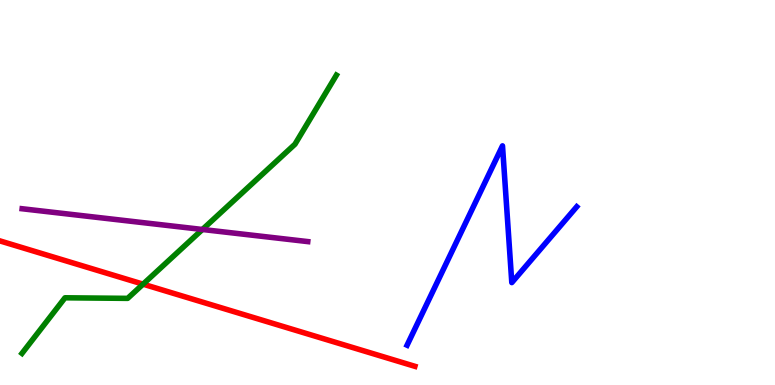[{'lines': ['blue', 'red'], 'intersections': []}, {'lines': ['green', 'red'], 'intersections': [{'x': 1.85, 'y': 2.62}]}, {'lines': ['purple', 'red'], 'intersections': []}, {'lines': ['blue', 'green'], 'intersections': []}, {'lines': ['blue', 'purple'], 'intersections': []}, {'lines': ['green', 'purple'], 'intersections': [{'x': 2.61, 'y': 4.04}]}]